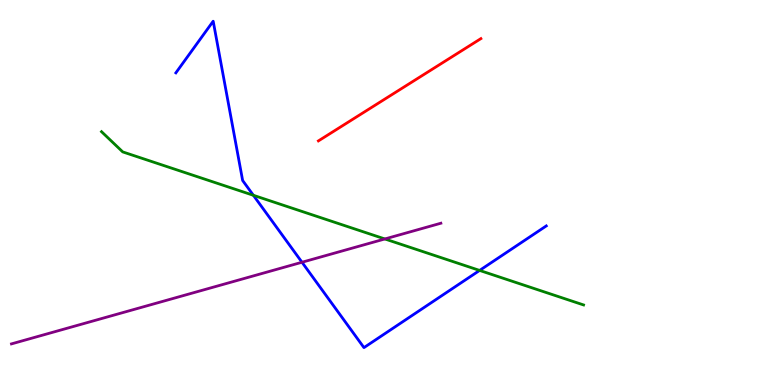[{'lines': ['blue', 'red'], 'intersections': []}, {'lines': ['green', 'red'], 'intersections': []}, {'lines': ['purple', 'red'], 'intersections': []}, {'lines': ['blue', 'green'], 'intersections': [{'x': 3.27, 'y': 4.93}, {'x': 6.19, 'y': 2.98}]}, {'lines': ['blue', 'purple'], 'intersections': [{'x': 3.9, 'y': 3.19}]}, {'lines': ['green', 'purple'], 'intersections': [{'x': 4.97, 'y': 3.79}]}]